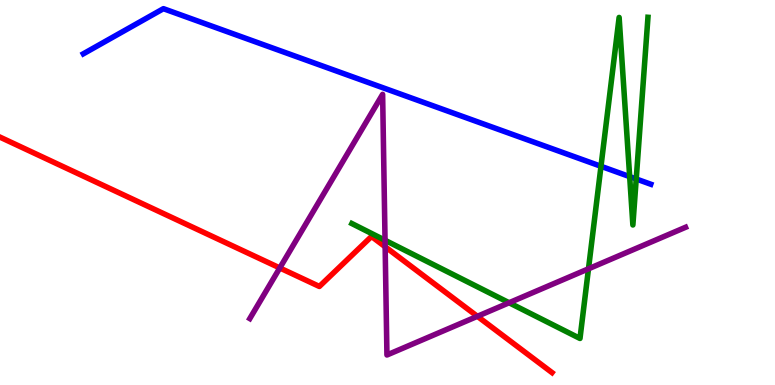[{'lines': ['blue', 'red'], 'intersections': []}, {'lines': ['green', 'red'], 'intersections': []}, {'lines': ['purple', 'red'], 'intersections': [{'x': 3.61, 'y': 3.04}, {'x': 4.97, 'y': 3.59}, {'x': 6.16, 'y': 1.78}]}, {'lines': ['blue', 'green'], 'intersections': [{'x': 7.75, 'y': 5.68}, {'x': 8.12, 'y': 5.41}, {'x': 8.21, 'y': 5.35}]}, {'lines': ['blue', 'purple'], 'intersections': []}, {'lines': ['green', 'purple'], 'intersections': [{'x': 4.97, 'y': 3.76}, {'x': 6.57, 'y': 2.14}, {'x': 7.59, 'y': 3.02}]}]